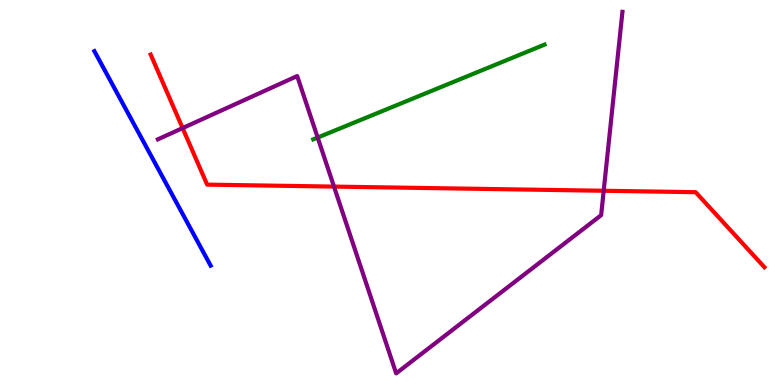[{'lines': ['blue', 'red'], 'intersections': []}, {'lines': ['green', 'red'], 'intersections': []}, {'lines': ['purple', 'red'], 'intersections': [{'x': 2.36, 'y': 6.67}, {'x': 4.31, 'y': 5.15}, {'x': 7.79, 'y': 5.04}]}, {'lines': ['blue', 'green'], 'intersections': []}, {'lines': ['blue', 'purple'], 'intersections': []}, {'lines': ['green', 'purple'], 'intersections': [{'x': 4.1, 'y': 6.43}]}]